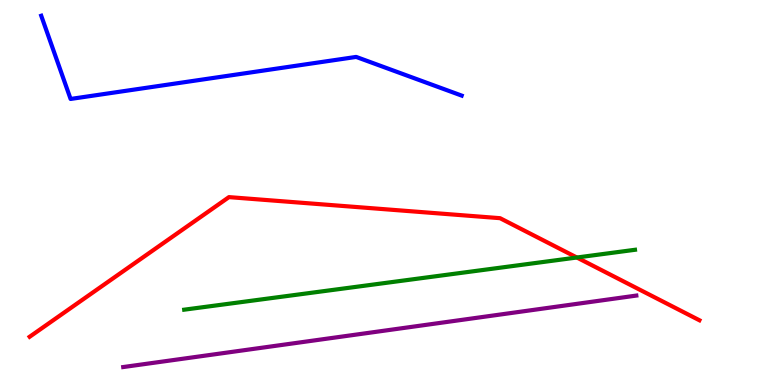[{'lines': ['blue', 'red'], 'intersections': []}, {'lines': ['green', 'red'], 'intersections': [{'x': 7.44, 'y': 3.31}]}, {'lines': ['purple', 'red'], 'intersections': []}, {'lines': ['blue', 'green'], 'intersections': []}, {'lines': ['blue', 'purple'], 'intersections': []}, {'lines': ['green', 'purple'], 'intersections': []}]